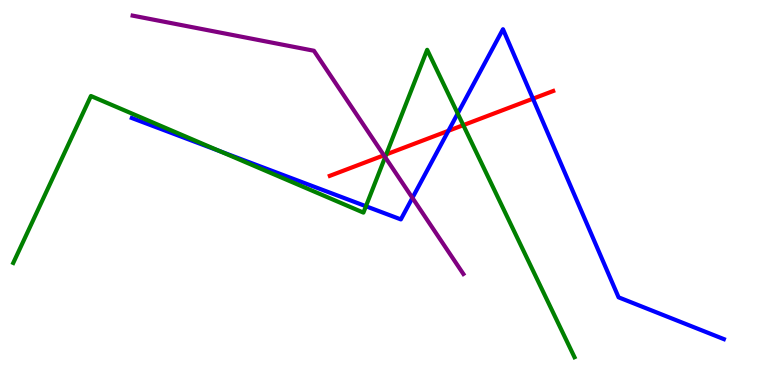[{'lines': ['blue', 'red'], 'intersections': [{'x': 5.79, 'y': 6.6}, {'x': 6.88, 'y': 7.44}]}, {'lines': ['green', 'red'], 'intersections': [{'x': 4.98, 'y': 5.99}, {'x': 5.98, 'y': 6.75}]}, {'lines': ['purple', 'red'], 'intersections': [{'x': 4.95, 'y': 5.97}]}, {'lines': ['blue', 'green'], 'intersections': [{'x': 2.84, 'y': 6.07}, {'x': 4.72, 'y': 4.64}, {'x': 5.91, 'y': 7.05}]}, {'lines': ['blue', 'purple'], 'intersections': [{'x': 5.32, 'y': 4.86}]}, {'lines': ['green', 'purple'], 'intersections': [{'x': 4.97, 'y': 5.92}]}]